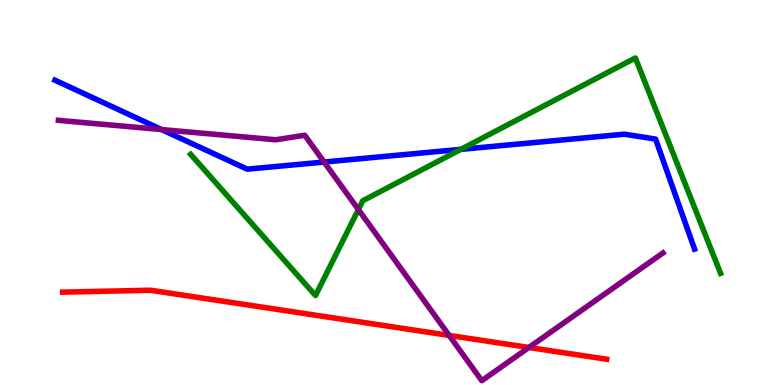[{'lines': ['blue', 'red'], 'intersections': []}, {'lines': ['green', 'red'], 'intersections': []}, {'lines': ['purple', 'red'], 'intersections': [{'x': 5.8, 'y': 1.29}, {'x': 6.82, 'y': 0.975}]}, {'lines': ['blue', 'green'], 'intersections': [{'x': 5.95, 'y': 6.12}]}, {'lines': ['blue', 'purple'], 'intersections': [{'x': 2.09, 'y': 6.63}, {'x': 4.18, 'y': 5.79}]}, {'lines': ['green', 'purple'], 'intersections': [{'x': 4.62, 'y': 4.56}]}]